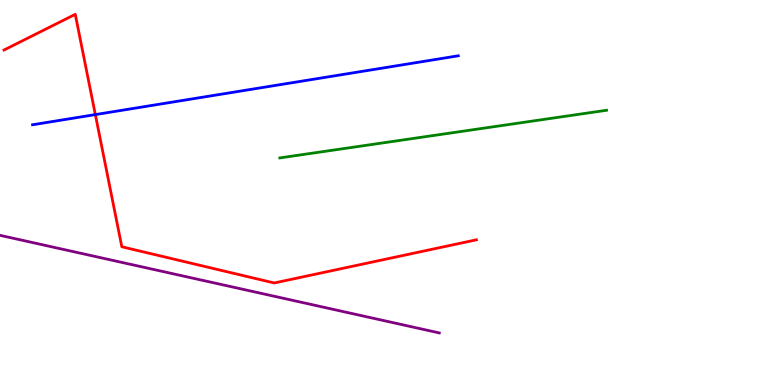[{'lines': ['blue', 'red'], 'intersections': [{'x': 1.23, 'y': 7.02}]}, {'lines': ['green', 'red'], 'intersections': []}, {'lines': ['purple', 'red'], 'intersections': []}, {'lines': ['blue', 'green'], 'intersections': []}, {'lines': ['blue', 'purple'], 'intersections': []}, {'lines': ['green', 'purple'], 'intersections': []}]